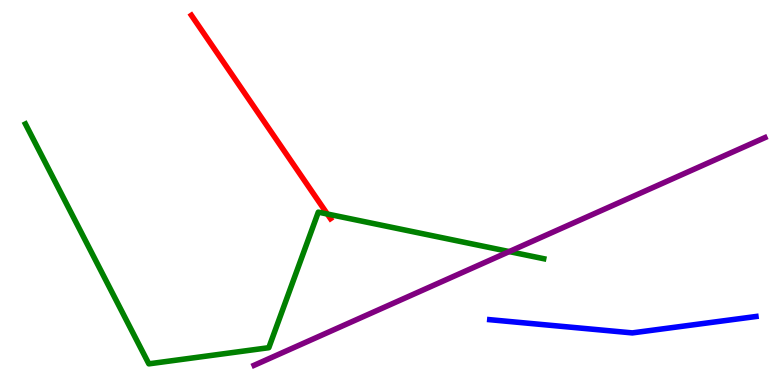[{'lines': ['blue', 'red'], 'intersections': []}, {'lines': ['green', 'red'], 'intersections': [{'x': 4.22, 'y': 4.44}]}, {'lines': ['purple', 'red'], 'intersections': []}, {'lines': ['blue', 'green'], 'intersections': []}, {'lines': ['blue', 'purple'], 'intersections': []}, {'lines': ['green', 'purple'], 'intersections': [{'x': 6.57, 'y': 3.47}]}]